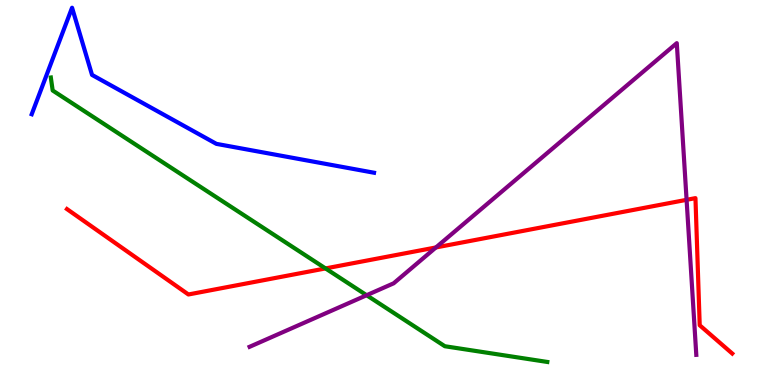[{'lines': ['blue', 'red'], 'intersections': []}, {'lines': ['green', 'red'], 'intersections': [{'x': 4.2, 'y': 3.03}]}, {'lines': ['purple', 'red'], 'intersections': [{'x': 5.62, 'y': 3.57}, {'x': 8.86, 'y': 4.81}]}, {'lines': ['blue', 'green'], 'intersections': []}, {'lines': ['blue', 'purple'], 'intersections': []}, {'lines': ['green', 'purple'], 'intersections': [{'x': 4.73, 'y': 2.33}]}]